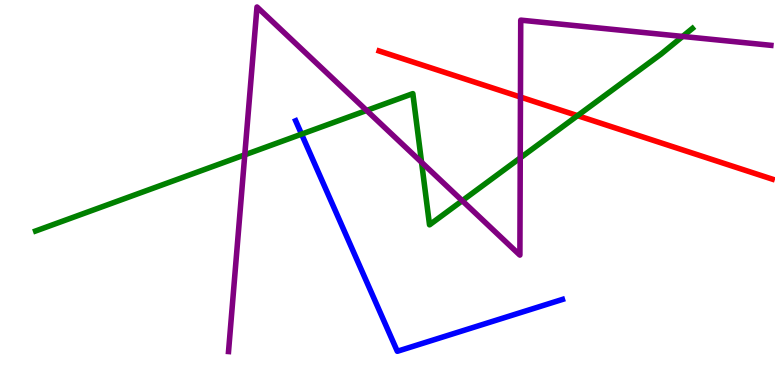[{'lines': ['blue', 'red'], 'intersections': []}, {'lines': ['green', 'red'], 'intersections': [{'x': 7.45, 'y': 7.0}]}, {'lines': ['purple', 'red'], 'intersections': [{'x': 6.72, 'y': 7.48}]}, {'lines': ['blue', 'green'], 'intersections': [{'x': 3.89, 'y': 6.52}]}, {'lines': ['blue', 'purple'], 'intersections': []}, {'lines': ['green', 'purple'], 'intersections': [{'x': 3.16, 'y': 5.98}, {'x': 4.73, 'y': 7.13}, {'x': 5.44, 'y': 5.78}, {'x': 5.96, 'y': 4.79}, {'x': 6.71, 'y': 5.9}, {'x': 8.81, 'y': 9.05}]}]